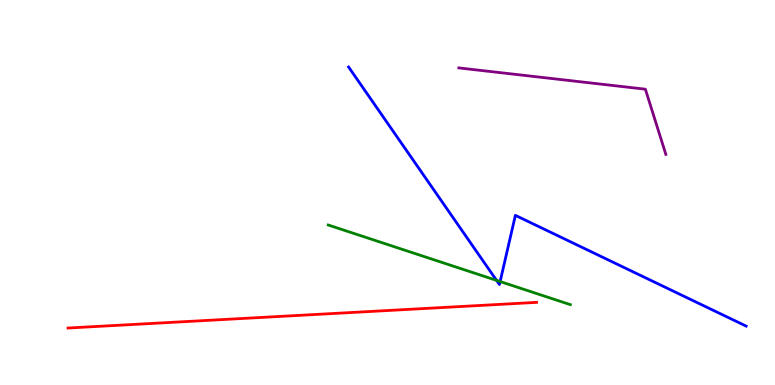[{'lines': ['blue', 'red'], 'intersections': []}, {'lines': ['green', 'red'], 'intersections': []}, {'lines': ['purple', 'red'], 'intersections': []}, {'lines': ['blue', 'green'], 'intersections': [{'x': 6.41, 'y': 2.72}, {'x': 6.45, 'y': 2.69}]}, {'lines': ['blue', 'purple'], 'intersections': []}, {'lines': ['green', 'purple'], 'intersections': []}]